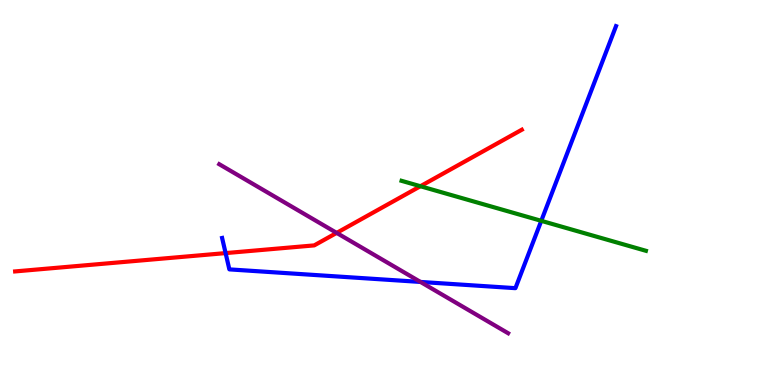[{'lines': ['blue', 'red'], 'intersections': [{'x': 2.91, 'y': 3.43}]}, {'lines': ['green', 'red'], 'intersections': [{'x': 5.42, 'y': 5.16}]}, {'lines': ['purple', 'red'], 'intersections': [{'x': 4.34, 'y': 3.95}]}, {'lines': ['blue', 'green'], 'intersections': [{'x': 6.98, 'y': 4.26}]}, {'lines': ['blue', 'purple'], 'intersections': [{'x': 5.43, 'y': 2.68}]}, {'lines': ['green', 'purple'], 'intersections': []}]